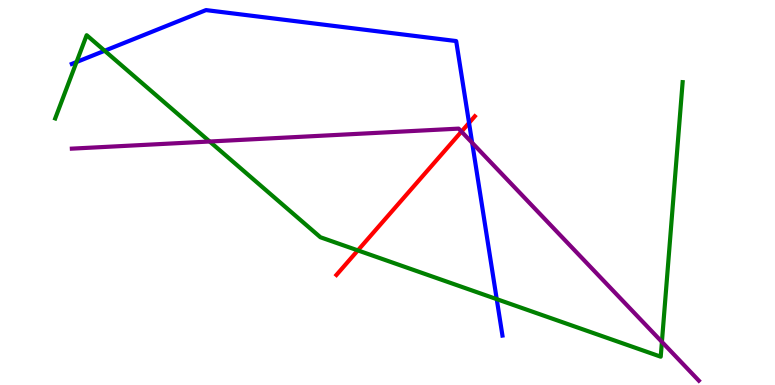[{'lines': ['blue', 'red'], 'intersections': [{'x': 6.05, 'y': 6.81}]}, {'lines': ['green', 'red'], 'intersections': [{'x': 4.62, 'y': 3.5}]}, {'lines': ['purple', 'red'], 'intersections': [{'x': 5.95, 'y': 6.58}]}, {'lines': ['blue', 'green'], 'intersections': [{'x': 0.987, 'y': 8.39}, {'x': 1.35, 'y': 8.68}, {'x': 6.41, 'y': 2.23}]}, {'lines': ['blue', 'purple'], 'intersections': [{'x': 6.09, 'y': 6.29}]}, {'lines': ['green', 'purple'], 'intersections': [{'x': 2.71, 'y': 6.32}, {'x': 8.54, 'y': 1.12}]}]